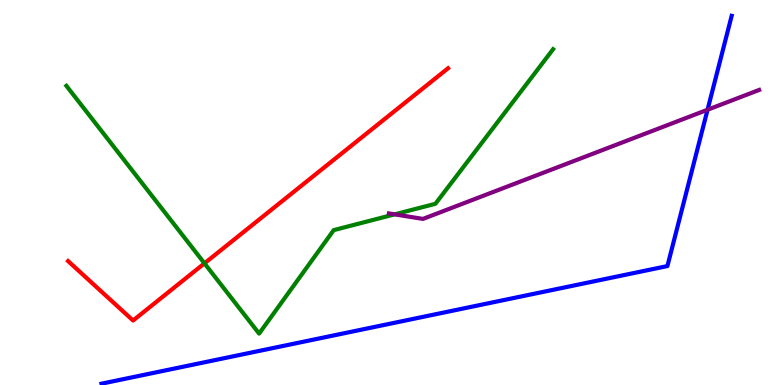[{'lines': ['blue', 'red'], 'intersections': []}, {'lines': ['green', 'red'], 'intersections': [{'x': 2.64, 'y': 3.16}]}, {'lines': ['purple', 'red'], 'intersections': []}, {'lines': ['blue', 'green'], 'intersections': []}, {'lines': ['blue', 'purple'], 'intersections': [{'x': 9.13, 'y': 7.15}]}, {'lines': ['green', 'purple'], 'intersections': [{'x': 5.09, 'y': 4.43}]}]